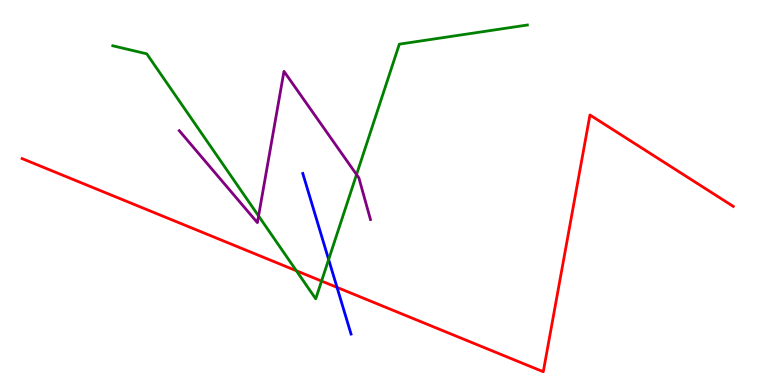[{'lines': ['blue', 'red'], 'intersections': [{'x': 4.35, 'y': 2.54}]}, {'lines': ['green', 'red'], 'intersections': [{'x': 3.82, 'y': 2.97}, {'x': 4.15, 'y': 2.7}]}, {'lines': ['purple', 'red'], 'intersections': []}, {'lines': ['blue', 'green'], 'intersections': [{'x': 4.24, 'y': 3.26}]}, {'lines': ['blue', 'purple'], 'intersections': []}, {'lines': ['green', 'purple'], 'intersections': [{'x': 3.34, 'y': 4.39}, {'x': 4.6, 'y': 5.47}]}]